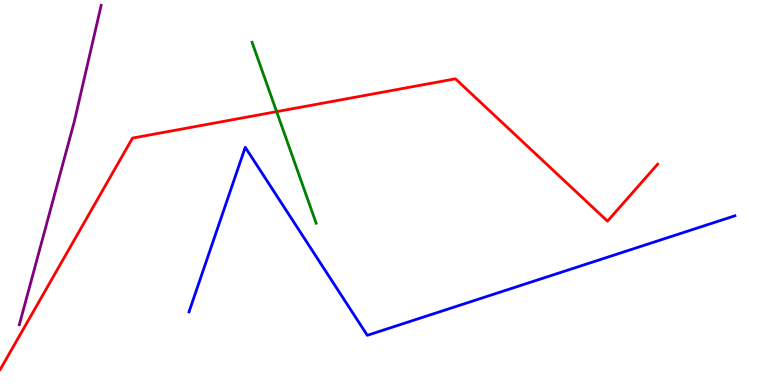[{'lines': ['blue', 'red'], 'intersections': []}, {'lines': ['green', 'red'], 'intersections': [{'x': 3.57, 'y': 7.1}]}, {'lines': ['purple', 'red'], 'intersections': []}, {'lines': ['blue', 'green'], 'intersections': []}, {'lines': ['blue', 'purple'], 'intersections': []}, {'lines': ['green', 'purple'], 'intersections': []}]